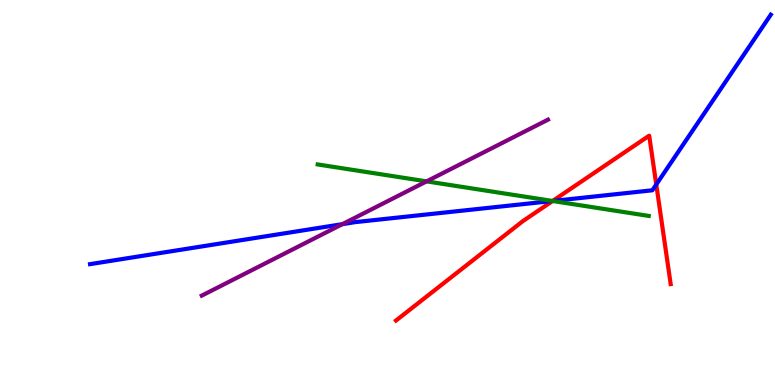[{'lines': ['blue', 'red'], 'intersections': [{'x': 7.13, 'y': 4.78}, {'x': 8.47, 'y': 5.21}]}, {'lines': ['green', 'red'], 'intersections': [{'x': 7.13, 'y': 4.78}]}, {'lines': ['purple', 'red'], 'intersections': []}, {'lines': ['blue', 'green'], 'intersections': [{'x': 7.13, 'y': 4.78}]}, {'lines': ['blue', 'purple'], 'intersections': [{'x': 4.42, 'y': 4.18}]}, {'lines': ['green', 'purple'], 'intersections': [{'x': 5.5, 'y': 5.29}]}]